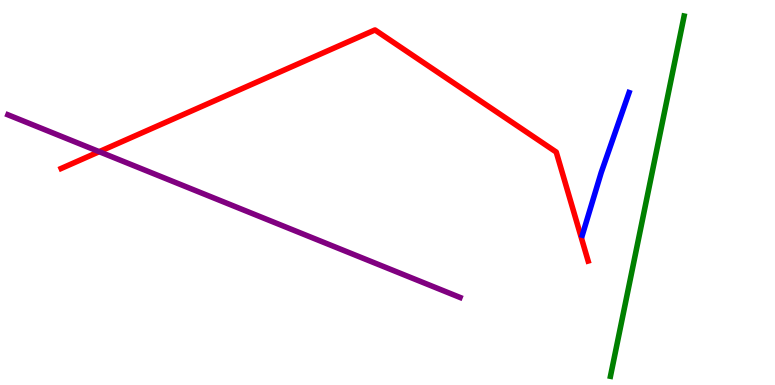[{'lines': ['blue', 'red'], 'intersections': []}, {'lines': ['green', 'red'], 'intersections': []}, {'lines': ['purple', 'red'], 'intersections': [{'x': 1.28, 'y': 6.06}]}, {'lines': ['blue', 'green'], 'intersections': []}, {'lines': ['blue', 'purple'], 'intersections': []}, {'lines': ['green', 'purple'], 'intersections': []}]